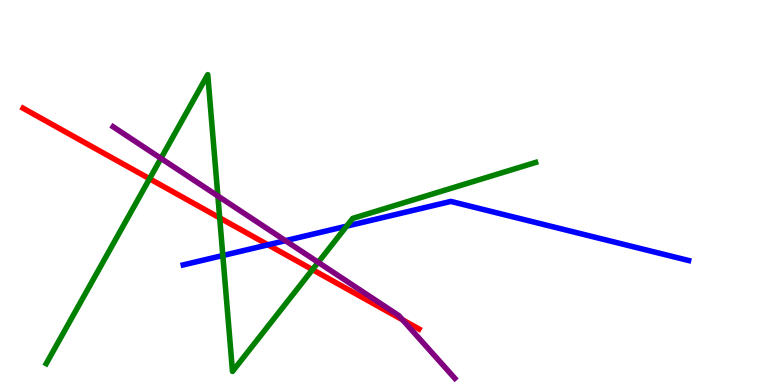[{'lines': ['blue', 'red'], 'intersections': [{'x': 3.46, 'y': 3.64}]}, {'lines': ['green', 'red'], 'intersections': [{'x': 1.93, 'y': 5.36}, {'x': 2.83, 'y': 4.34}, {'x': 4.03, 'y': 3.0}]}, {'lines': ['purple', 'red'], 'intersections': [{'x': 5.19, 'y': 1.69}]}, {'lines': ['blue', 'green'], 'intersections': [{'x': 2.88, 'y': 3.36}, {'x': 4.47, 'y': 4.13}]}, {'lines': ['blue', 'purple'], 'intersections': [{'x': 3.68, 'y': 3.75}]}, {'lines': ['green', 'purple'], 'intersections': [{'x': 2.08, 'y': 5.89}, {'x': 2.81, 'y': 4.91}, {'x': 4.11, 'y': 3.19}]}]